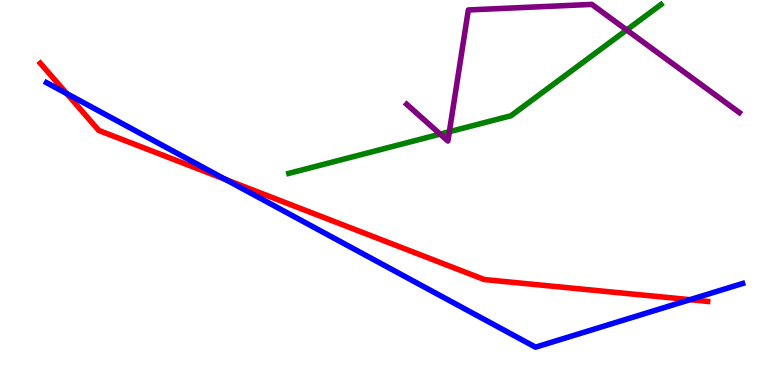[{'lines': ['blue', 'red'], 'intersections': [{'x': 0.861, 'y': 7.57}, {'x': 2.91, 'y': 5.34}, {'x': 8.9, 'y': 2.22}]}, {'lines': ['green', 'red'], 'intersections': []}, {'lines': ['purple', 'red'], 'intersections': []}, {'lines': ['blue', 'green'], 'intersections': []}, {'lines': ['blue', 'purple'], 'intersections': []}, {'lines': ['green', 'purple'], 'intersections': [{'x': 5.68, 'y': 6.52}, {'x': 5.8, 'y': 6.58}, {'x': 8.09, 'y': 9.22}]}]